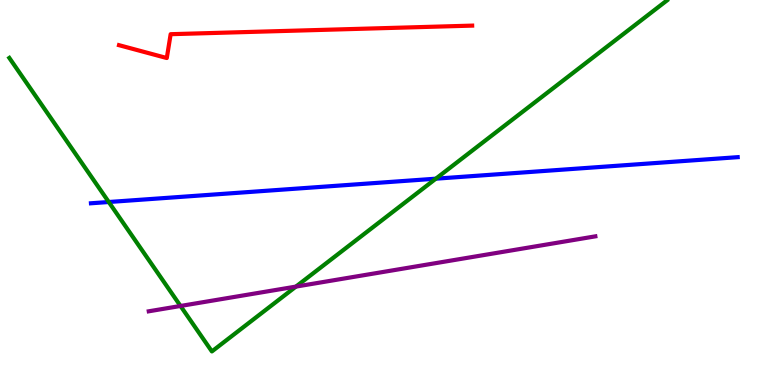[{'lines': ['blue', 'red'], 'intersections': []}, {'lines': ['green', 'red'], 'intersections': []}, {'lines': ['purple', 'red'], 'intersections': []}, {'lines': ['blue', 'green'], 'intersections': [{'x': 1.4, 'y': 4.75}, {'x': 5.62, 'y': 5.36}]}, {'lines': ['blue', 'purple'], 'intersections': []}, {'lines': ['green', 'purple'], 'intersections': [{'x': 2.33, 'y': 2.05}, {'x': 3.82, 'y': 2.56}]}]